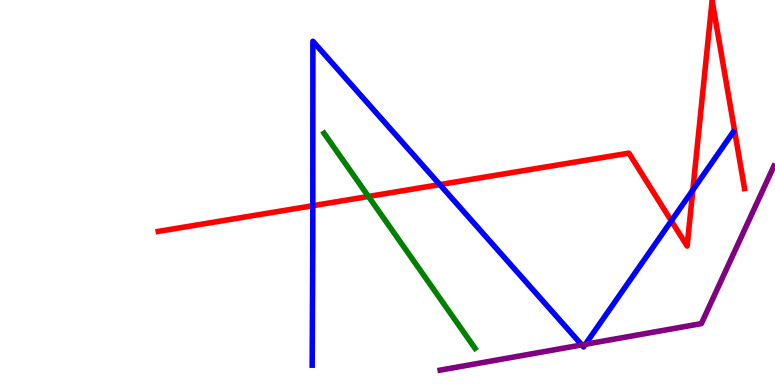[{'lines': ['blue', 'red'], 'intersections': [{'x': 4.04, 'y': 4.66}, {'x': 5.67, 'y': 5.21}, {'x': 8.66, 'y': 4.26}, {'x': 8.94, 'y': 5.06}]}, {'lines': ['green', 'red'], 'intersections': [{'x': 4.75, 'y': 4.9}]}, {'lines': ['purple', 'red'], 'intersections': []}, {'lines': ['blue', 'green'], 'intersections': []}, {'lines': ['blue', 'purple'], 'intersections': [{'x': 7.51, 'y': 1.04}, {'x': 7.55, 'y': 1.06}]}, {'lines': ['green', 'purple'], 'intersections': []}]